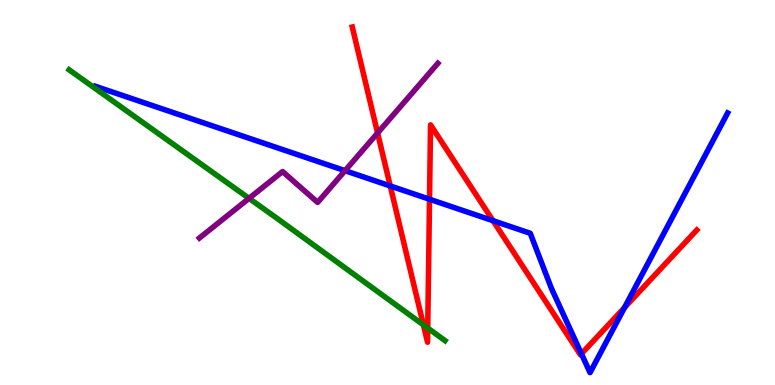[{'lines': ['blue', 'red'], 'intersections': [{'x': 5.04, 'y': 5.17}, {'x': 5.54, 'y': 4.83}, {'x': 6.36, 'y': 4.27}, {'x': 7.5, 'y': 0.81}, {'x': 8.06, 'y': 2.01}]}, {'lines': ['green', 'red'], 'intersections': [{'x': 5.46, 'y': 1.56}, {'x': 5.52, 'y': 1.48}]}, {'lines': ['purple', 'red'], 'intersections': [{'x': 4.87, 'y': 6.54}]}, {'lines': ['blue', 'green'], 'intersections': []}, {'lines': ['blue', 'purple'], 'intersections': [{'x': 4.45, 'y': 5.57}]}, {'lines': ['green', 'purple'], 'intersections': [{'x': 3.21, 'y': 4.85}]}]